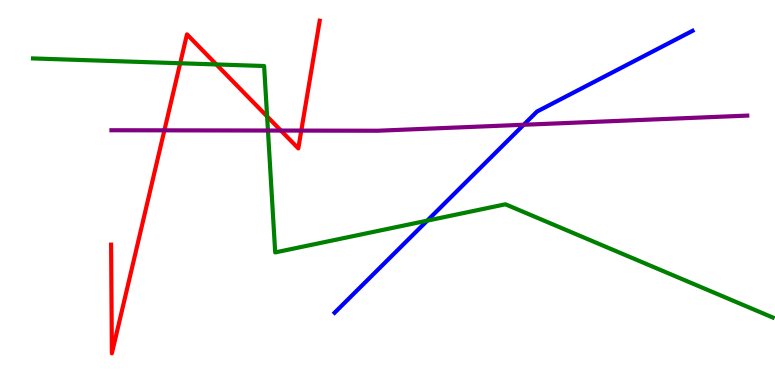[{'lines': ['blue', 'red'], 'intersections': []}, {'lines': ['green', 'red'], 'intersections': [{'x': 2.32, 'y': 8.36}, {'x': 2.79, 'y': 8.33}, {'x': 3.45, 'y': 6.98}]}, {'lines': ['purple', 'red'], 'intersections': [{'x': 2.12, 'y': 6.61}, {'x': 3.62, 'y': 6.61}, {'x': 3.89, 'y': 6.61}]}, {'lines': ['blue', 'green'], 'intersections': [{'x': 5.51, 'y': 4.27}]}, {'lines': ['blue', 'purple'], 'intersections': [{'x': 6.76, 'y': 6.76}]}, {'lines': ['green', 'purple'], 'intersections': [{'x': 3.46, 'y': 6.61}]}]